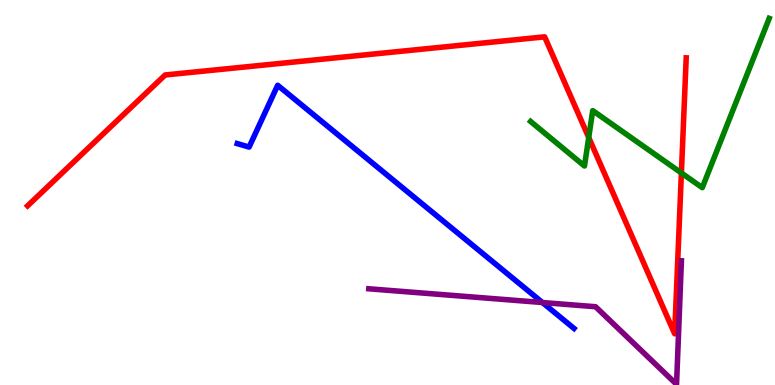[{'lines': ['blue', 'red'], 'intersections': []}, {'lines': ['green', 'red'], 'intersections': [{'x': 7.6, 'y': 6.43}, {'x': 8.79, 'y': 5.51}]}, {'lines': ['purple', 'red'], 'intersections': []}, {'lines': ['blue', 'green'], 'intersections': []}, {'lines': ['blue', 'purple'], 'intersections': [{'x': 7.0, 'y': 2.14}]}, {'lines': ['green', 'purple'], 'intersections': []}]